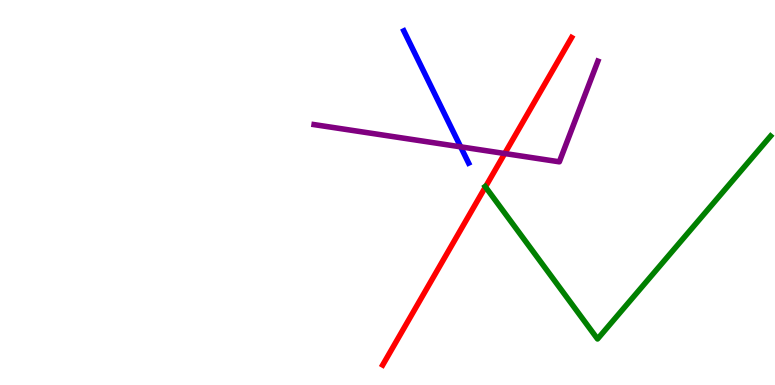[{'lines': ['blue', 'red'], 'intersections': []}, {'lines': ['green', 'red'], 'intersections': [{'x': 6.26, 'y': 5.15}]}, {'lines': ['purple', 'red'], 'intersections': [{'x': 6.51, 'y': 6.01}]}, {'lines': ['blue', 'green'], 'intersections': []}, {'lines': ['blue', 'purple'], 'intersections': [{'x': 5.94, 'y': 6.19}]}, {'lines': ['green', 'purple'], 'intersections': []}]